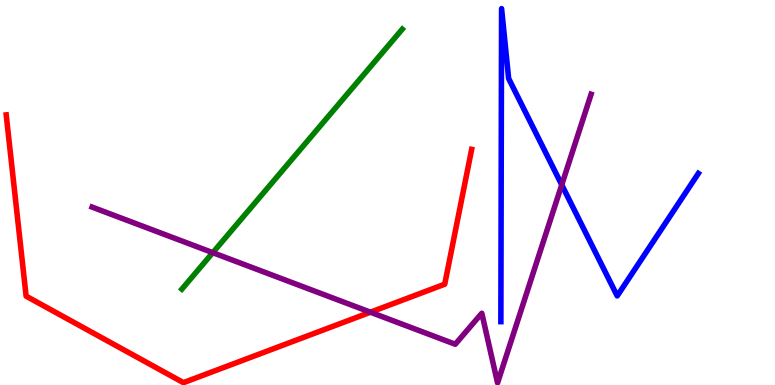[{'lines': ['blue', 'red'], 'intersections': []}, {'lines': ['green', 'red'], 'intersections': []}, {'lines': ['purple', 'red'], 'intersections': [{'x': 4.78, 'y': 1.89}]}, {'lines': ['blue', 'green'], 'intersections': []}, {'lines': ['blue', 'purple'], 'intersections': [{'x': 7.25, 'y': 5.2}]}, {'lines': ['green', 'purple'], 'intersections': [{'x': 2.75, 'y': 3.44}]}]